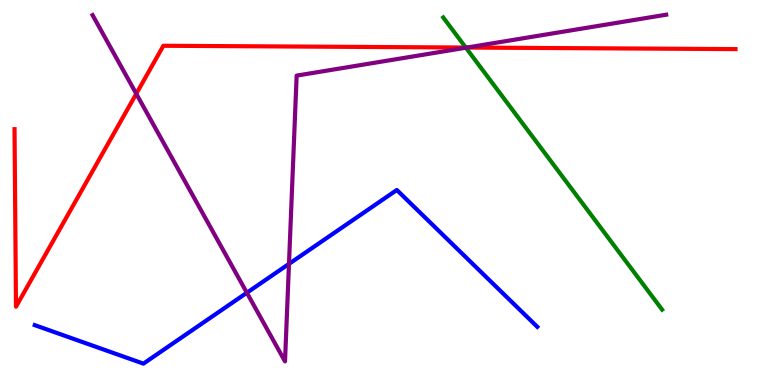[{'lines': ['blue', 'red'], 'intersections': []}, {'lines': ['green', 'red'], 'intersections': [{'x': 6.01, 'y': 8.77}]}, {'lines': ['purple', 'red'], 'intersections': [{'x': 1.76, 'y': 7.56}, {'x': 6.03, 'y': 8.77}]}, {'lines': ['blue', 'green'], 'intersections': []}, {'lines': ['blue', 'purple'], 'intersections': [{'x': 3.19, 'y': 2.4}, {'x': 3.73, 'y': 3.15}]}, {'lines': ['green', 'purple'], 'intersections': [{'x': 6.01, 'y': 8.76}]}]